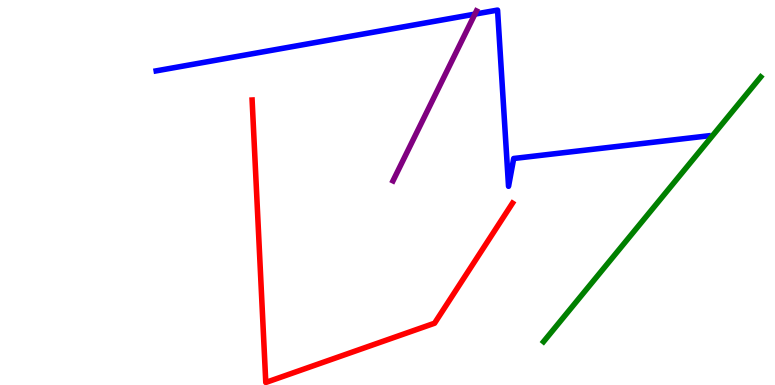[{'lines': ['blue', 'red'], 'intersections': []}, {'lines': ['green', 'red'], 'intersections': []}, {'lines': ['purple', 'red'], 'intersections': []}, {'lines': ['blue', 'green'], 'intersections': []}, {'lines': ['blue', 'purple'], 'intersections': [{'x': 6.13, 'y': 9.63}]}, {'lines': ['green', 'purple'], 'intersections': []}]